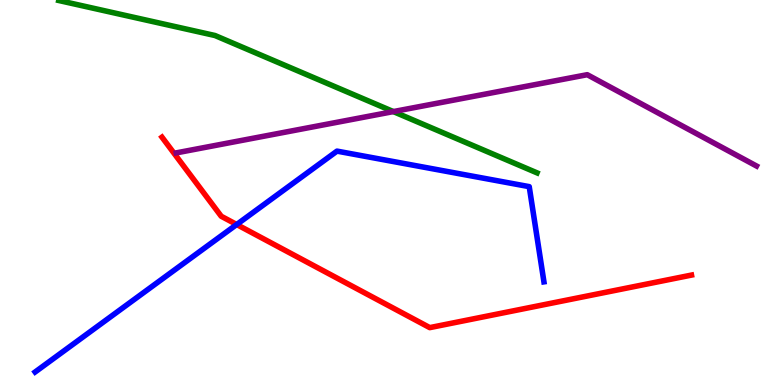[{'lines': ['blue', 'red'], 'intersections': [{'x': 3.05, 'y': 4.17}]}, {'lines': ['green', 'red'], 'intersections': []}, {'lines': ['purple', 'red'], 'intersections': []}, {'lines': ['blue', 'green'], 'intersections': []}, {'lines': ['blue', 'purple'], 'intersections': []}, {'lines': ['green', 'purple'], 'intersections': [{'x': 5.08, 'y': 7.1}]}]